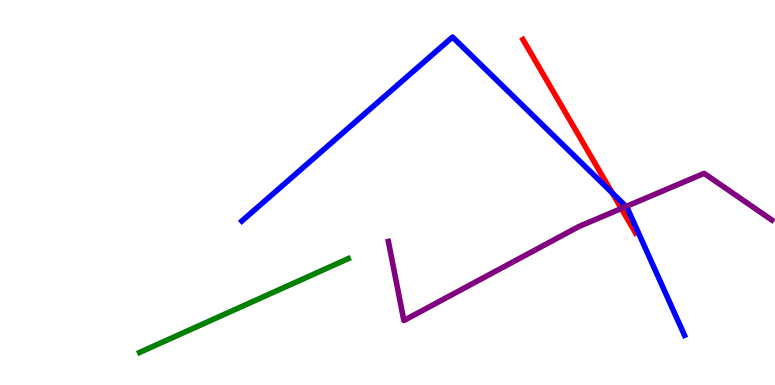[{'lines': ['blue', 'red'], 'intersections': [{'x': 7.9, 'y': 4.99}]}, {'lines': ['green', 'red'], 'intersections': []}, {'lines': ['purple', 'red'], 'intersections': [{'x': 8.02, 'y': 4.58}]}, {'lines': ['blue', 'green'], 'intersections': []}, {'lines': ['blue', 'purple'], 'intersections': [{'x': 8.08, 'y': 4.64}]}, {'lines': ['green', 'purple'], 'intersections': []}]